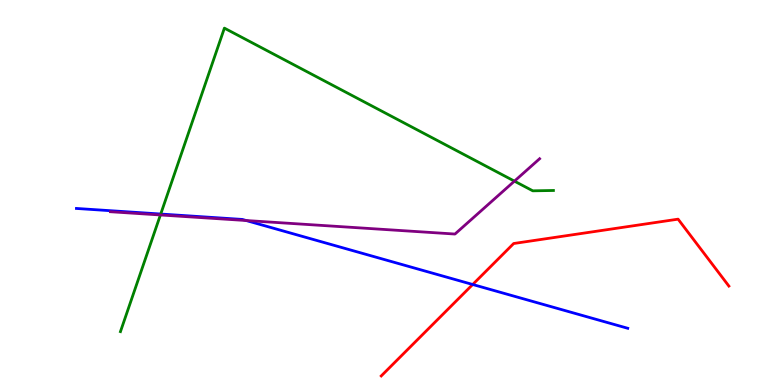[{'lines': ['blue', 'red'], 'intersections': [{'x': 6.1, 'y': 2.61}]}, {'lines': ['green', 'red'], 'intersections': []}, {'lines': ['purple', 'red'], 'intersections': []}, {'lines': ['blue', 'green'], 'intersections': [{'x': 2.07, 'y': 4.44}]}, {'lines': ['blue', 'purple'], 'intersections': [{'x': 3.18, 'y': 4.27}]}, {'lines': ['green', 'purple'], 'intersections': [{'x': 2.07, 'y': 4.42}, {'x': 6.64, 'y': 5.3}]}]